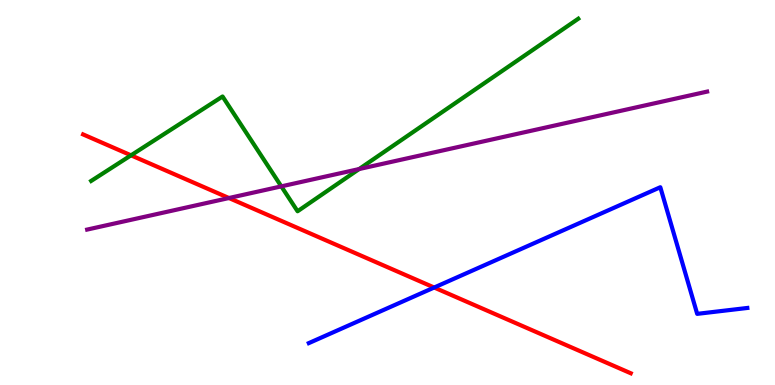[{'lines': ['blue', 'red'], 'intersections': [{'x': 5.6, 'y': 2.53}]}, {'lines': ['green', 'red'], 'intersections': [{'x': 1.69, 'y': 5.97}]}, {'lines': ['purple', 'red'], 'intersections': [{'x': 2.95, 'y': 4.86}]}, {'lines': ['blue', 'green'], 'intersections': []}, {'lines': ['blue', 'purple'], 'intersections': []}, {'lines': ['green', 'purple'], 'intersections': [{'x': 3.63, 'y': 5.16}, {'x': 4.63, 'y': 5.61}]}]